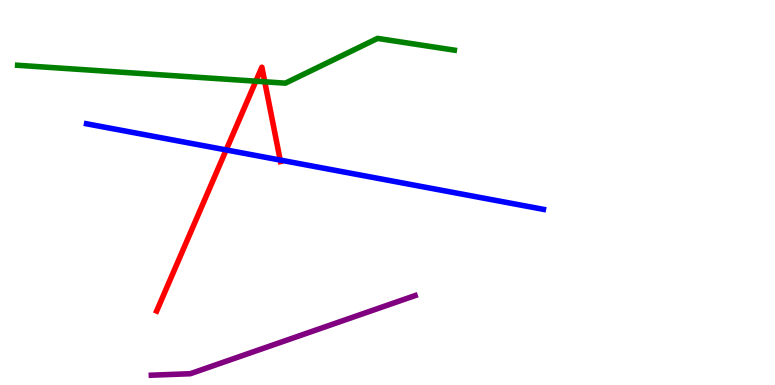[{'lines': ['blue', 'red'], 'intersections': [{'x': 2.92, 'y': 6.11}, {'x': 3.62, 'y': 5.84}]}, {'lines': ['green', 'red'], 'intersections': [{'x': 3.3, 'y': 7.89}, {'x': 3.42, 'y': 7.88}]}, {'lines': ['purple', 'red'], 'intersections': []}, {'lines': ['blue', 'green'], 'intersections': []}, {'lines': ['blue', 'purple'], 'intersections': []}, {'lines': ['green', 'purple'], 'intersections': []}]